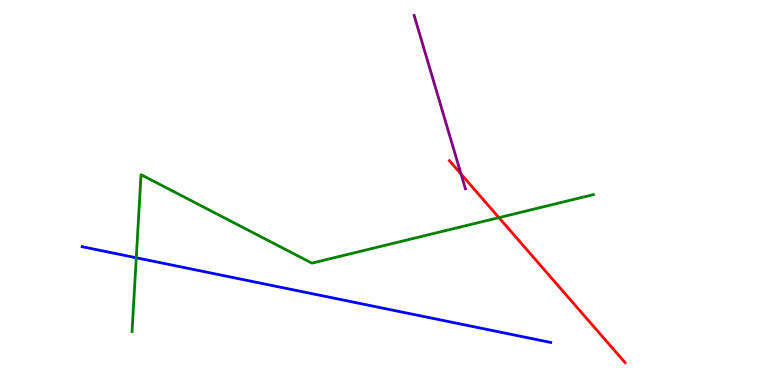[{'lines': ['blue', 'red'], 'intersections': []}, {'lines': ['green', 'red'], 'intersections': [{'x': 6.44, 'y': 4.35}]}, {'lines': ['purple', 'red'], 'intersections': [{'x': 5.95, 'y': 5.48}]}, {'lines': ['blue', 'green'], 'intersections': [{'x': 1.76, 'y': 3.3}]}, {'lines': ['blue', 'purple'], 'intersections': []}, {'lines': ['green', 'purple'], 'intersections': []}]